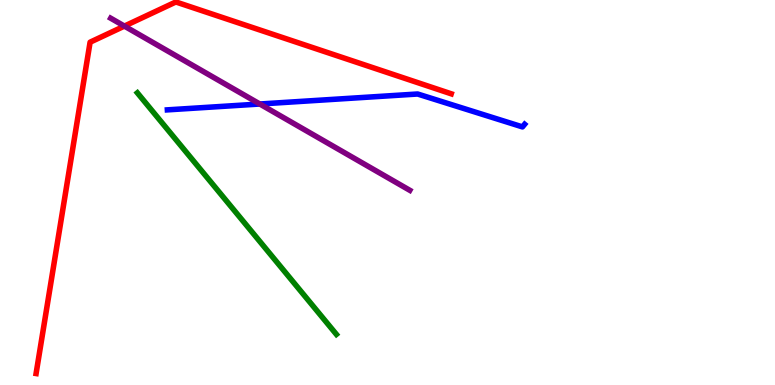[{'lines': ['blue', 'red'], 'intersections': []}, {'lines': ['green', 'red'], 'intersections': []}, {'lines': ['purple', 'red'], 'intersections': [{'x': 1.61, 'y': 9.32}]}, {'lines': ['blue', 'green'], 'intersections': []}, {'lines': ['blue', 'purple'], 'intersections': [{'x': 3.35, 'y': 7.3}]}, {'lines': ['green', 'purple'], 'intersections': []}]